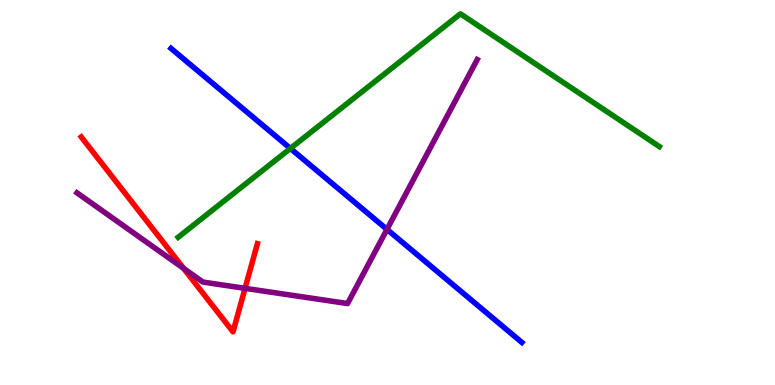[{'lines': ['blue', 'red'], 'intersections': []}, {'lines': ['green', 'red'], 'intersections': []}, {'lines': ['purple', 'red'], 'intersections': [{'x': 2.37, 'y': 3.03}, {'x': 3.16, 'y': 2.51}]}, {'lines': ['blue', 'green'], 'intersections': [{'x': 3.75, 'y': 6.14}]}, {'lines': ['blue', 'purple'], 'intersections': [{'x': 4.99, 'y': 4.04}]}, {'lines': ['green', 'purple'], 'intersections': []}]